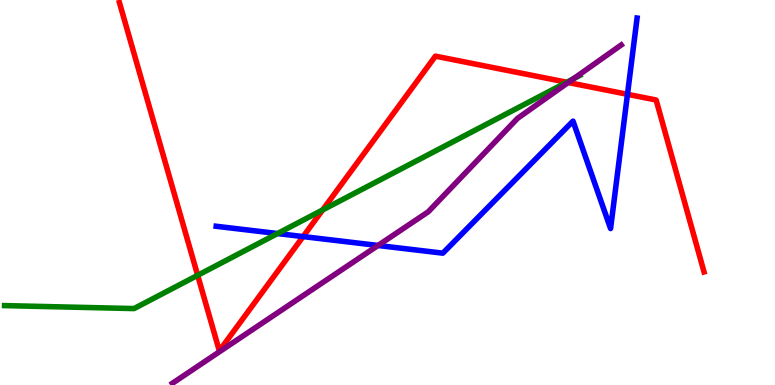[{'lines': ['blue', 'red'], 'intersections': [{'x': 3.91, 'y': 3.86}, {'x': 8.1, 'y': 7.55}]}, {'lines': ['green', 'red'], 'intersections': [{'x': 2.55, 'y': 2.85}, {'x': 4.16, 'y': 4.55}, {'x': 7.31, 'y': 7.86}]}, {'lines': ['purple', 'red'], 'intersections': [{'x': 7.33, 'y': 7.86}]}, {'lines': ['blue', 'green'], 'intersections': [{'x': 3.58, 'y': 3.93}]}, {'lines': ['blue', 'purple'], 'intersections': [{'x': 4.88, 'y': 3.62}]}, {'lines': ['green', 'purple'], 'intersections': [{'x': 7.4, 'y': 7.96}]}]